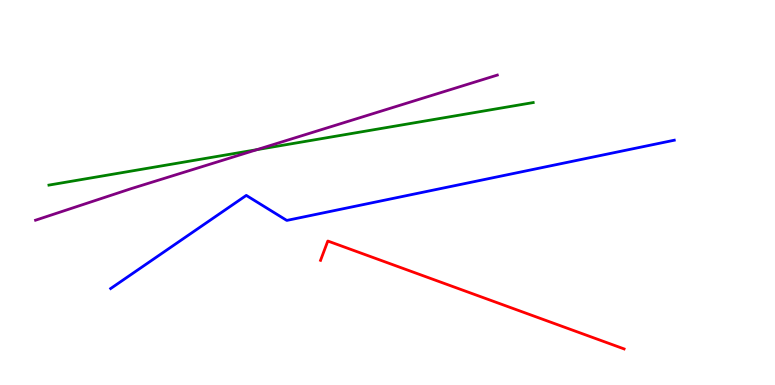[{'lines': ['blue', 'red'], 'intersections': []}, {'lines': ['green', 'red'], 'intersections': []}, {'lines': ['purple', 'red'], 'intersections': []}, {'lines': ['blue', 'green'], 'intersections': []}, {'lines': ['blue', 'purple'], 'intersections': []}, {'lines': ['green', 'purple'], 'intersections': [{'x': 3.31, 'y': 6.11}]}]